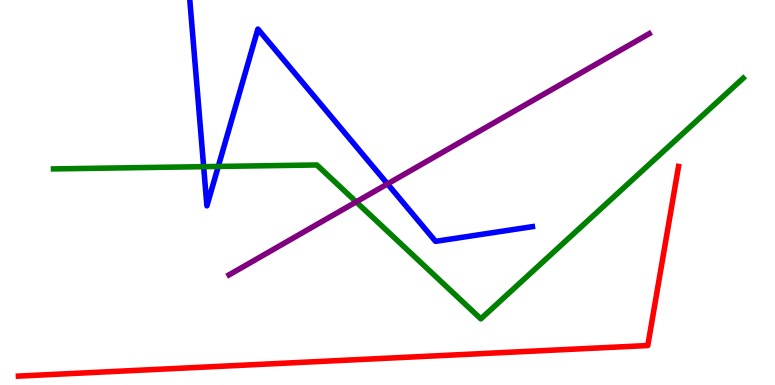[{'lines': ['blue', 'red'], 'intersections': []}, {'lines': ['green', 'red'], 'intersections': []}, {'lines': ['purple', 'red'], 'intersections': []}, {'lines': ['blue', 'green'], 'intersections': [{'x': 2.63, 'y': 5.67}, {'x': 2.82, 'y': 5.68}]}, {'lines': ['blue', 'purple'], 'intersections': [{'x': 5.0, 'y': 5.22}]}, {'lines': ['green', 'purple'], 'intersections': [{'x': 4.6, 'y': 4.76}]}]